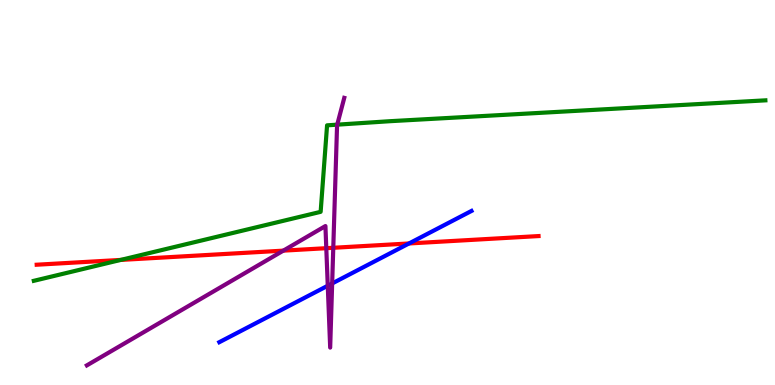[{'lines': ['blue', 'red'], 'intersections': [{'x': 5.28, 'y': 3.68}]}, {'lines': ['green', 'red'], 'intersections': [{'x': 1.56, 'y': 3.25}]}, {'lines': ['purple', 'red'], 'intersections': [{'x': 3.66, 'y': 3.49}, {'x': 4.21, 'y': 3.55}, {'x': 4.3, 'y': 3.56}]}, {'lines': ['blue', 'green'], 'intersections': []}, {'lines': ['blue', 'purple'], 'intersections': [{'x': 4.23, 'y': 2.58}, {'x': 4.29, 'y': 2.64}]}, {'lines': ['green', 'purple'], 'intersections': [{'x': 4.35, 'y': 6.76}]}]